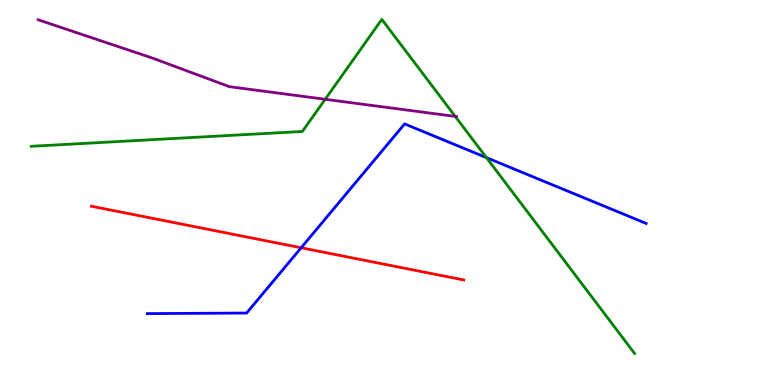[{'lines': ['blue', 'red'], 'intersections': [{'x': 3.89, 'y': 3.56}]}, {'lines': ['green', 'red'], 'intersections': []}, {'lines': ['purple', 'red'], 'intersections': []}, {'lines': ['blue', 'green'], 'intersections': [{'x': 6.28, 'y': 5.91}]}, {'lines': ['blue', 'purple'], 'intersections': []}, {'lines': ['green', 'purple'], 'intersections': [{'x': 4.2, 'y': 7.42}, {'x': 5.87, 'y': 6.98}]}]